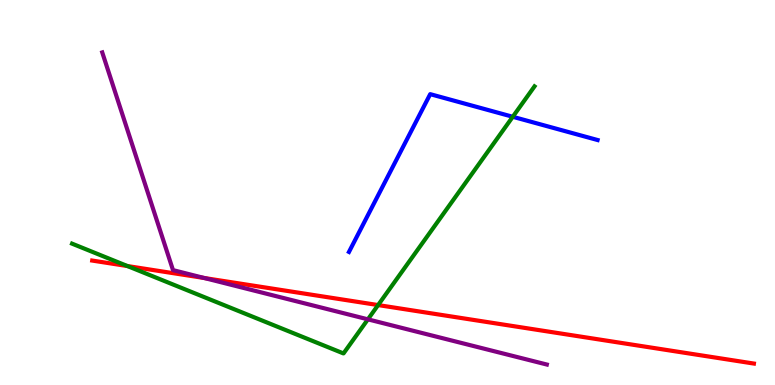[{'lines': ['blue', 'red'], 'intersections': []}, {'lines': ['green', 'red'], 'intersections': [{'x': 1.64, 'y': 3.09}, {'x': 4.88, 'y': 2.08}]}, {'lines': ['purple', 'red'], 'intersections': [{'x': 2.64, 'y': 2.78}]}, {'lines': ['blue', 'green'], 'intersections': [{'x': 6.62, 'y': 6.97}]}, {'lines': ['blue', 'purple'], 'intersections': []}, {'lines': ['green', 'purple'], 'intersections': [{'x': 4.75, 'y': 1.71}]}]